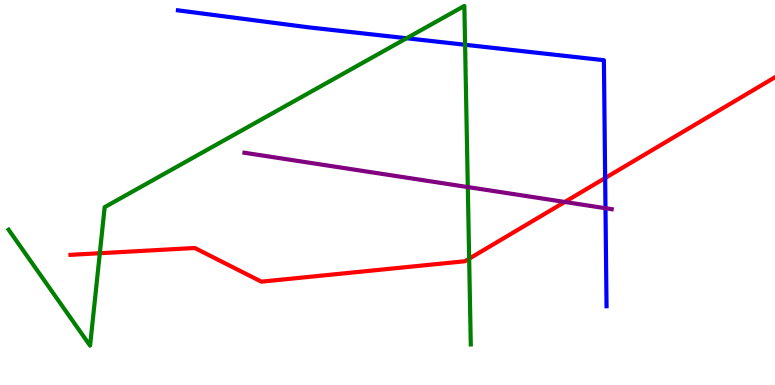[{'lines': ['blue', 'red'], 'intersections': [{'x': 7.81, 'y': 5.38}]}, {'lines': ['green', 'red'], 'intersections': [{'x': 1.29, 'y': 3.42}, {'x': 6.05, 'y': 3.28}]}, {'lines': ['purple', 'red'], 'intersections': [{'x': 7.29, 'y': 4.75}]}, {'lines': ['blue', 'green'], 'intersections': [{'x': 5.25, 'y': 9.01}, {'x': 6.0, 'y': 8.84}]}, {'lines': ['blue', 'purple'], 'intersections': [{'x': 7.81, 'y': 4.59}]}, {'lines': ['green', 'purple'], 'intersections': [{'x': 6.04, 'y': 5.14}]}]